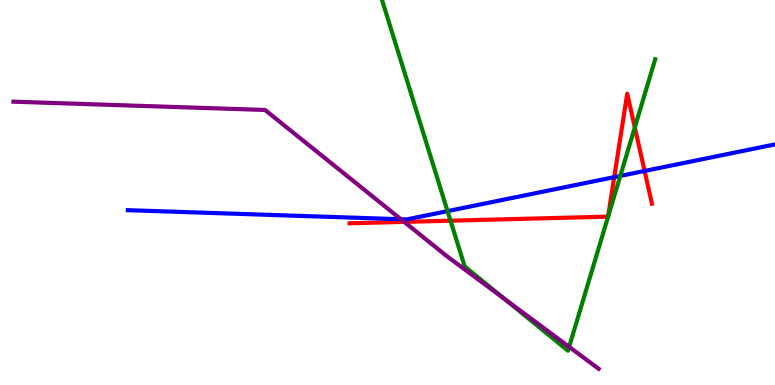[{'lines': ['blue', 'red'], 'intersections': [{'x': 7.93, 'y': 5.4}, {'x': 8.32, 'y': 5.56}]}, {'lines': ['green', 'red'], 'intersections': [{'x': 5.81, 'y': 4.27}, {'x': 8.19, 'y': 6.69}]}, {'lines': ['purple', 'red'], 'intersections': [{'x': 5.22, 'y': 4.24}]}, {'lines': ['blue', 'green'], 'intersections': [{'x': 5.77, 'y': 4.52}, {'x': 8.0, 'y': 5.43}]}, {'lines': ['blue', 'purple'], 'intersections': [{'x': 5.17, 'y': 4.31}]}, {'lines': ['green', 'purple'], 'intersections': [{'x': 6.51, 'y': 2.23}, {'x': 7.34, 'y': 0.99}]}]